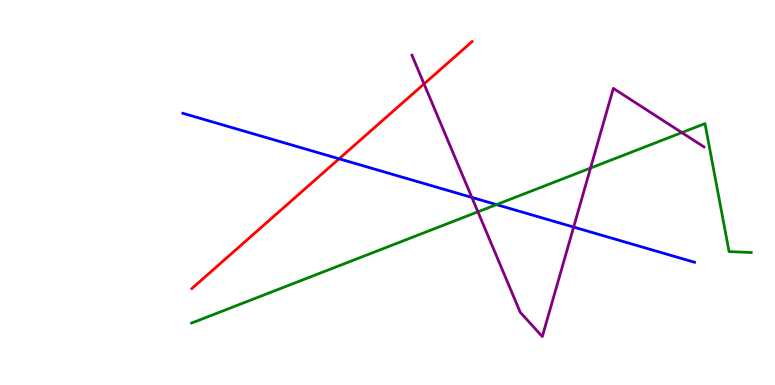[{'lines': ['blue', 'red'], 'intersections': [{'x': 4.38, 'y': 5.88}]}, {'lines': ['green', 'red'], 'intersections': []}, {'lines': ['purple', 'red'], 'intersections': [{'x': 5.47, 'y': 7.82}]}, {'lines': ['blue', 'green'], 'intersections': [{'x': 6.41, 'y': 4.69}]}, {'lines': ['blue', 'purple'], 'intersections': [{'x': 6.09, 'y': 4.87}, {'x': 7.4, 'y': 4.1}]}, {'lines': ['green', 'purple'], 'intersections': [{'x': 6.17, 'y': 4.5}, {'x': 7.62, 'y': 5.63}, {'x': 8.8, 'y': 6.56}]}]